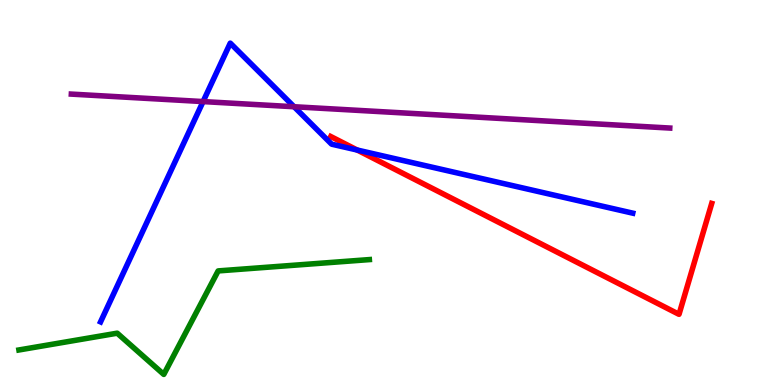[{'lines': ['blue', 'red'], 'intersections': [{'x': 4.61, 'y': 6.1}]}, {'lines': ['green', 'red'], 'intersections': []}, {'lines': ['purple', 'red'], 'intersections': []}, {'lines': ['blue', 'green'], 'intersections': []}, {'lines': ['blue', 'purple'], 'intersections': [{'x': 2.62, 'y': 7.36}, {'x': 3.79, 'y': 7.23}]}, {'lines': ['green', 'purple'], 'intersections': []}]